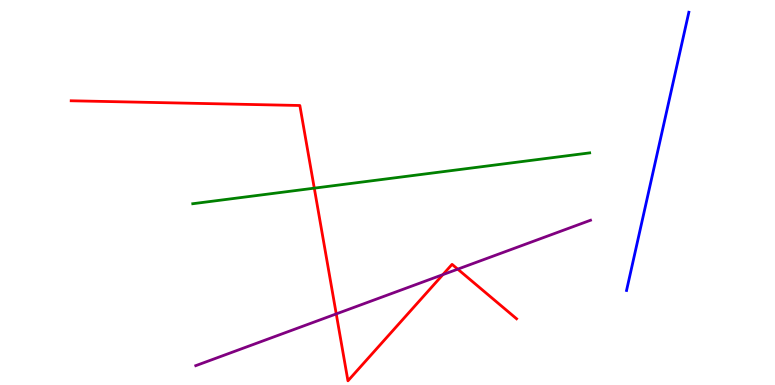[{'lines': ['blue', 'red'], 'intersections': []}, {'lines': ['green', 'red'], 'intersections': [{'x': 4.06, 'y': 5.11}]}, {'lines': ['purple', 'red'], 'intersections': [{'x': 4.34, 'y': 1.85}, {'x': 5.71, 'y': 2.87}, {'x': 5.91, 'y': 3.01}]}, {'lines': ['blue', 'green'], 'intersections': []}, {'lines': ['blue', 'purple'], 'intersections': []}, {'lines': ['green', 'purple'], 'intersections': []}]